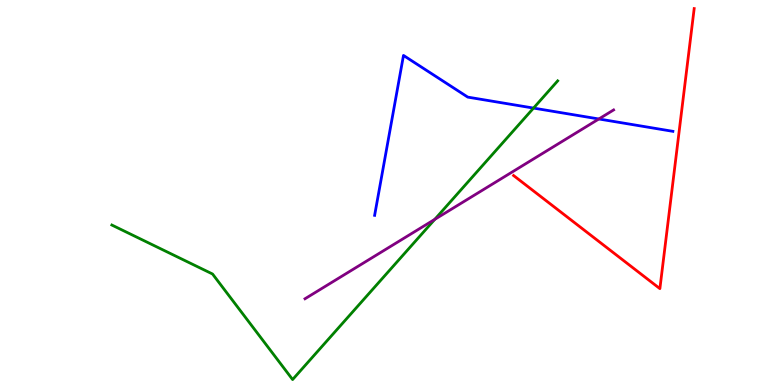[{'lines': ['blue', 'red'], 'intersections': []}, {'lines': ['green', 'red'], 'intersections': []}, {'lines': ['purple', 'red'], 'intersections': []}, {'lines': ['blue', 'green'], 'intersections': [{'x': 6.88, 'y': 7.19}]}, {'lines': ['blue', 'purple'], 'intersections': [{'x': 7.73, 'y': 6.91}]}, {'lines': ['green', 'purple'], 'intersections': [{'x': 5.61, 'y': 4.3}]}]